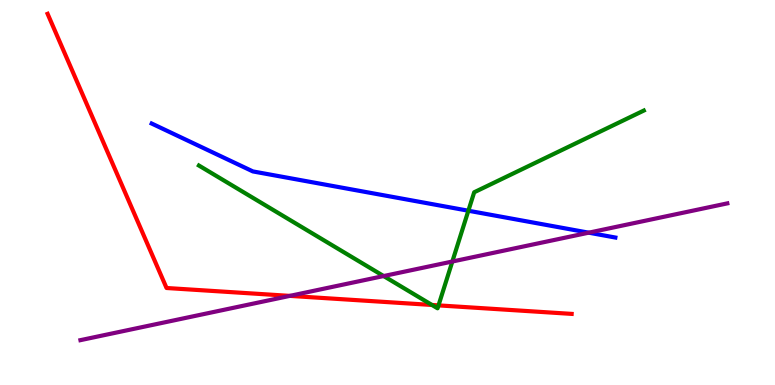[{'lines': ['blue', 'red'], 'intersections': []}, {'lines': ['green', 'red'], 'intersections': [{'x': 5.57, 'y': 2.08}, {'x': 5.66, 'y': 2.07}]}, {'lines': ['purple', 'red'], 'intersections': [{'x': 3.74, 'y': 2.31}]}, {'lines': ['blue', 'green'], 'intersections': [{'x': 6.04, 'y': 4.53}]}, {'lines': ['blue', 'purple'], 'intersections': [{'x': 7.6, 'y': 3.96}]}, {'lines': ['green', 'purple'], 'intersections': [{'x': 4.95, 'y': 2.83}, {'x': 5.84, 'y': 3.21}]}]